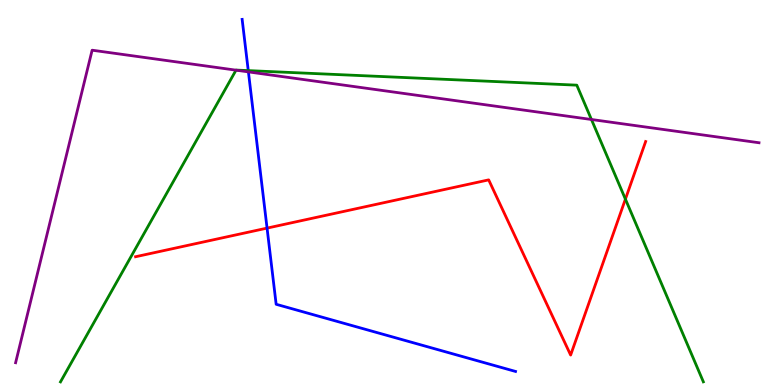[{'lines': ['blue', 'red'], 'intersections': [{'x': 3.45, 'y': 4.07}]}, {'lines': ['green', 'red'], 'intersections': [{'x': 8.07, 'y': 4.83}]}, {'lines': ['purple', 'red'], 'intersections': []}, {'lines': ['blue', 'green'], 'intersections': [{'x': 3.2, 'y': 8.17}]}, {'lines': ['blue', 'purple'], 'intersections': [{'x': 3.21, 'y': 8.13}]}, {'lines': ['green', 'purple'], 'intersections': [{'x': 3.05, 'y': 8.18}, {'x': 7.63, 'y': 6.9}]}]